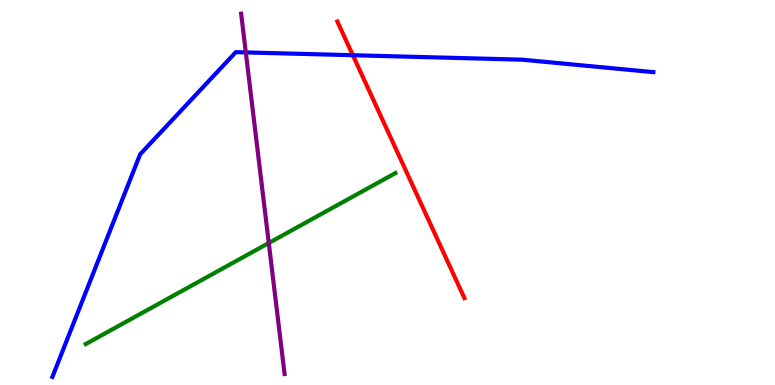[{'lines': ['blue', 'red'], 'intersections': [{'x': 4.55, 'y': 8.57}]}, {'lines': ['green', 'red'], 'intersections': []}, {'lines': ['purple', 'red'], 'intersections': []}, {'lines': ['blue', 'green'], 'intersections': []}, {'lines': ['blue', 'purple'], 'intersections': [{'x': 3.17, 'y': 8.64}]}, {'lines': ['green', 'purple'], 'intersections': [{'x': 3.47, 'y': 3.69}]}]